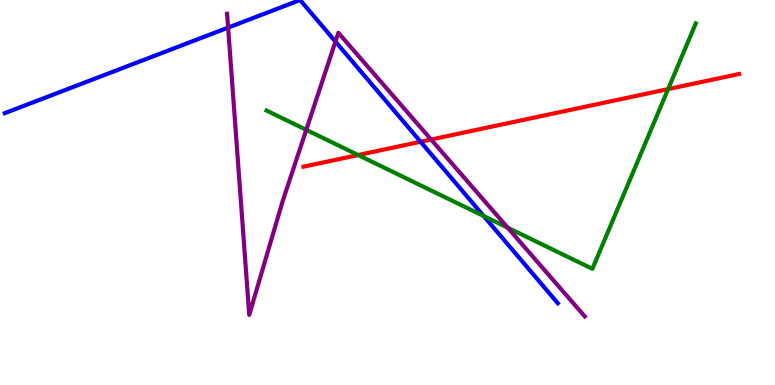[{'lines': ['blue', 'red'], 'intersections': [{'x': 5.43, 'y': 6.32}]}, {'lines': ['green', 'red'], 'intersections': [{'x': 4.62, 'y': 5.97}, {'x': 8.62, 'y': 7.69}]}, {'lines': ['purple', 'red'], 'intersections': [{'x': 5.56, 'y': 6.38}]}, {'lines': ['blue', 'green'], 'intersections': [{'x': 6.24, 'y': 4.39}]}, {'lines': ['blue', 'purple'], 'intersections': [{'x': 2.94, 'y': 9.28}, {'x': 4.33, 'y': 8.92}]}, {'lines': ['green', 'purple'], 'intersections': [{'x': 3.95, 'y': 6.63}, {'x': 6.55, 'y': 4.09}]}]